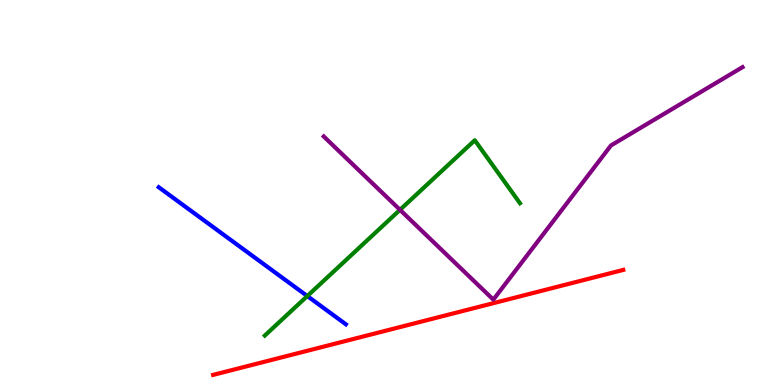[{'lines': ['blue', 'red'], 'intersections': []}, {'lines': ['green', 'red'], 'intersections': []}, {'lines': ['purple', 'red'], 'intersections': []}, {'lines': ['blue', 'green'], 'intersections': [{'x': 3.97, 'y': 2.31}]}, {'lines': ['blue', 'purple'], 'intersections': []}, {'lines': ['green', 'purple'], 'intersections': [{'x': 5.16, 'y': 4.55}]}]